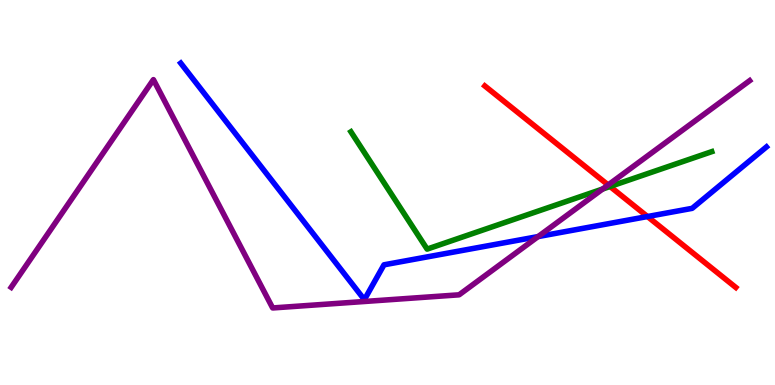[{'lines': ['blue', 'red'], 'intersections': [{'x': 8.35, 'y': 4.38}]}, {'lines': ['green', 'red'], 'intersections': [{'x': 7.87, 'y': 5.16}]}, {'lines': ['purple', 'red'], 'intersections': [{'x': 7.85, 'y': 5.2}]}, {'lines': ['blue', 'green'], 'intersections': []}, {'lines': ['blue', 'purple'], 'intersections': [{'x': 6.94, 'y': 3.86}]}, {'lines': ['green', 'purple'], 'intersections': [{'x': 7.78, 'y': 5.09}]}]